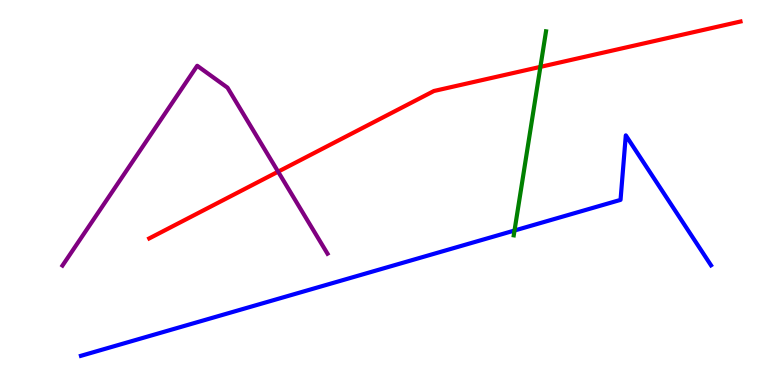[{'lines': ['blue', 'red'], 'intersections': []}, {'lines': ['green', 'red'], 'intersections': [{'x': 6.97, 'y': 8.26}]}, {'lines': ['purple', 'red'], 'intersections': [{'x': 3.59, 'y': 5.54}]}, {'lines': ['blue', 'green'], 'intersections': [{'x': 6.64, 'y': 4.01}]}, {'lines': ['blue', 'purple'], 'intersections': []}, {'lines': ['green', 'purple'], 'intersections': []}]